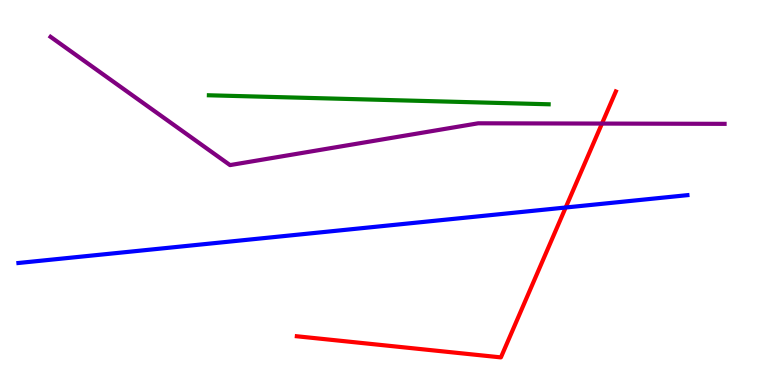[{'lines': ['blue', 'red'], 'intersections': [{'x': 7.3, 'y': 4.61}]}, {'lines': ['green', 'red'], 'intersections': []}, {'lines': ['purple', 'red'], 'intersections': [{'x': 7.77, 'y': 6.79}]}, {'lines': ['blue', 'green'], 'intersections': []}, {'lines': ['blue', 'purple'], 'intersections': []}, {'lines': ['green', 'purple'], 'intersections': []}]